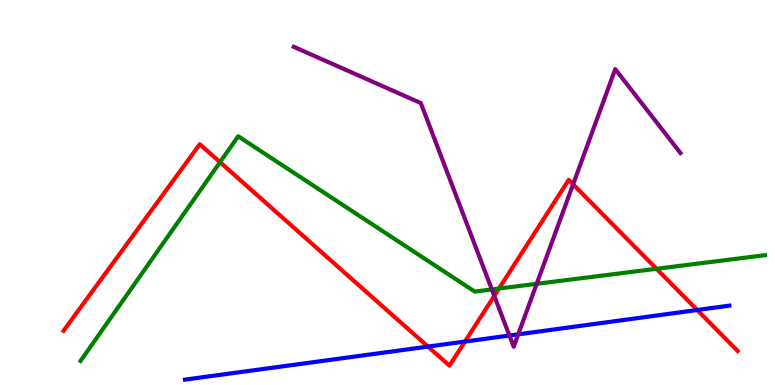[{'lines': ['blue', 'red'], 'intersections': [{'x': 5.52, 'y': 0.997}, {'x': 6.0, 'y': 1.13}, {'x': 9.0, 'y': 1.95}]}, {'lines': ['green', 'red'], 'intersections': [{'x': 2.84, 'y': 5.79}, {'x': 6.44, 'y': 2.51}, {'x': 8.47, 'y': 3.02}]}, {'lines': ['purple', 'red'], 'intersections': [{'x': 6.38, 'y': 2.32}, {'x': 7.4, 'y': 5.21}]}, {'lines': ['blue', 'green'], 'intersections': []}, {'lines': ['blue', 'purple'], 'intersections': [{'x': 6.57, 'y': 1.28}, {'x': 6.69, 'y': 1.32}]}, {'lines': ['green', 'purple'], 'intersections': [{'x': 6.35, 'y': 2.48}, {'x': 6.93, 'y': 2.63}]}]